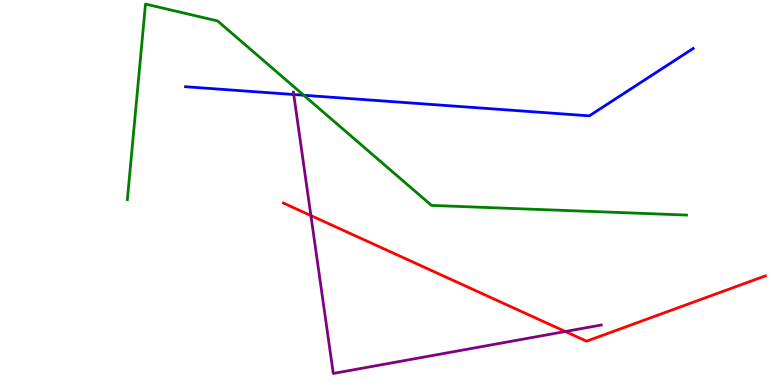[{'lines': ['blue', 'red'], 'intersections': []}, {'lines': ['green', 'red'], 'intersections': []}, {'lines': ['purple', 'red'], 'intersections': [{'x': 4.01, 'y': 4.4}, {'x': 7.29, 'y': 1.39}]}, {'lines': ['blue', 'green'], 'intersections': [{'x': 3.92, 'y': 7.53}]}, {'lines': ['blue', 'purple'], 'intersections': [{'x': 3.79, 'y': 7.54}]}, {'lines': ['green', 'purple'], 'intersections': []}]